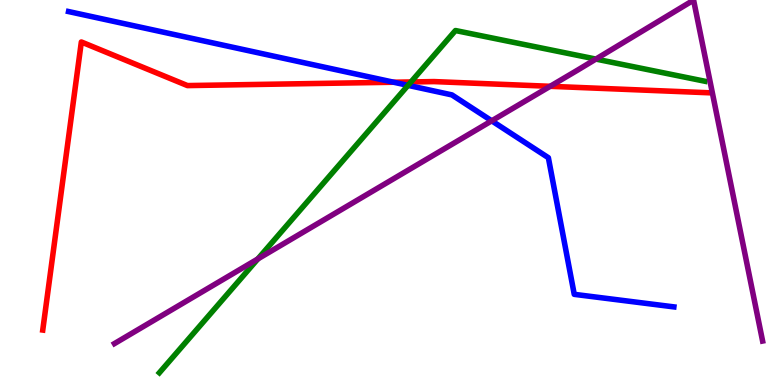[{'lines': ['blue', 'red'], 'intersections': [{'x': 5.08, 'y': 7.86}]}, {'lines': ['green', 'red'], 'intersections': [{'x': 5.3, 'y': 7.87}]}, {'lines': ['purple', 'red'], 'intersections': [{'x': 7.1, 'y': 7.76}]}, {'lines': ['blue', 'green'], 'intersections': [{'x': 5.26, 'y': 7.78}]}, {'lines': ['blue', 'purple'], 'intersections': [{'x': 6.34, 'y': 6.86}]}, {'lines': ['green', 'purple'], 'intersections': [{'x': 3.33, 'y': 3.28}, {'x': 7.69, 'y': 8.47}]}]